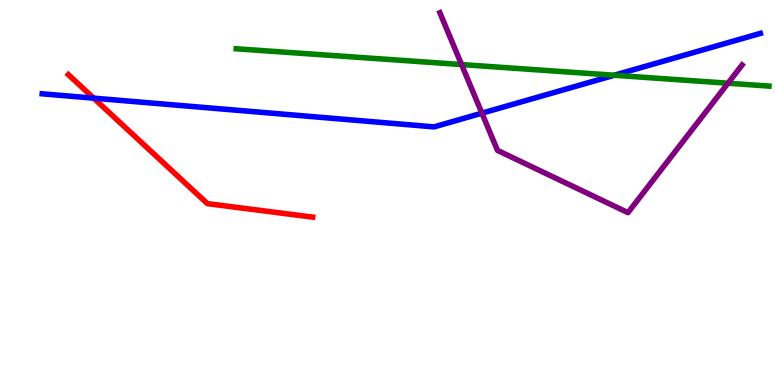[{'lines': ['blue', 'red'], 'intersections': [{'x': 1.21, 'y': 7.45}]}, {'lines': ['green', 'red'], 'intersections': []}, {'lines': ['purple', 'red'], 'intersections': []}, {'lines': ['blue', 'green'], 'intersections': [{'x': 7.93, 'y': 8.05}]}, {'lines': ['blue', 'purple'], 'intersections': [{'x': 6.22, 'y': 7.06}]}, {'lines': ['green', 'purple'], 'intersections': [{'x': 5.96, 'y': 8.32}, {'x': 9.39, 'y': 7.84}]}]